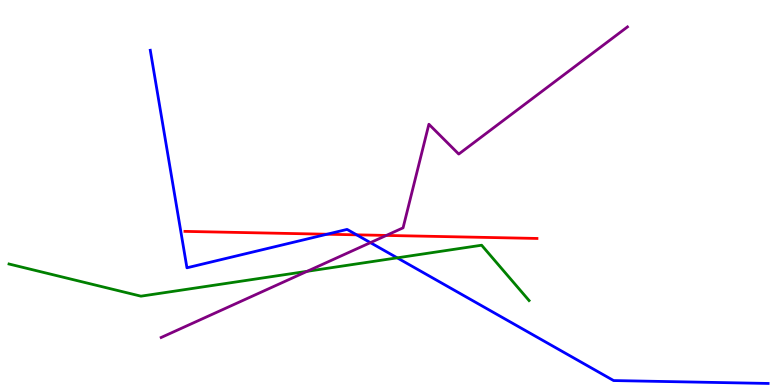[{'lines': ['blue', 'red'], 'intersections': [{'x': 4.22, 'y': 3.92}, {'x': 4.6, 'y': 3.9}]}, {'lines': ['green', 'red'], 'intersections': []}, {'lines': ['purple', 'red'], 'intersections': [{'x': 4.98, 'y': 3.88}]}, {'lines': ['blue', 'green'], 'intersections': [{'x': 5.13, 'y': 3.3}]}, {'lines': ['blue', 'purple'], 'intersections': [{'x': 4.78, 'y': 3.7}]}, {'lines': ['green', 'purple'], 'intersections': [{'x': 3.96, 'y': 2.95}]}]